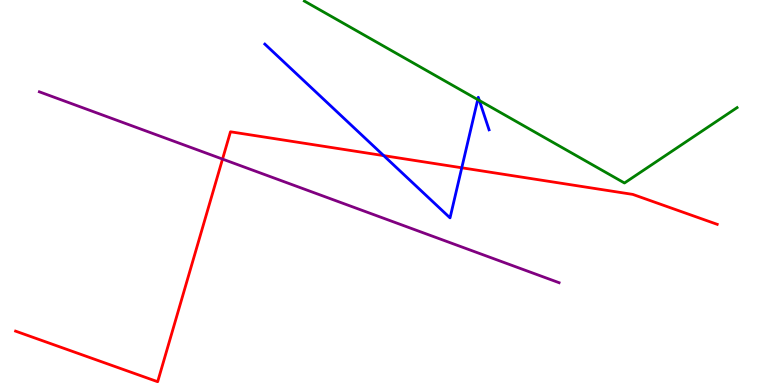[{'lines': ['blue', 'red'], 'intersections': [{'x': 4.95, 'y': 5.96}, {'x': 5.96, 'y': 5.64}]}, {'lines': ['green', 'red'], 'intersections': []}, {'lines': ['purple', 'red'], 'intersections': [{'x': 2.87, 'y': 5.87}]}, {'lines': ['blue', 'green'], 'intersections': [{'x': 6.16, 'y': 7.41}, {'x': 6.19, 'y': 7.39}]}, {'lines': ['blue', 'purple'], 'intersections': []}, {'lines': ['green', 'purple'], 'intersections': []}]